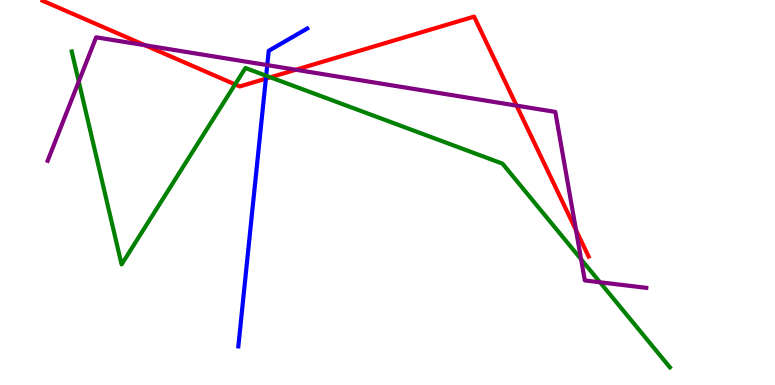[{'lines': ['blue', 'red'], 'intersections': [{'x': 3.43, 'y': 7.96}]}, {'lines': ['green', 'red'], 'intersections': [{'x': 3.03, 'y': 7.81}, {'x': 3.49, 'y': 7.99}]}, {'lines': ['purple', 'red'], 'intersections': [{'x': 1.87, 'y': 8.82}, {'x': 3.82, 'y': 8.19}, {'x': 6.67, 'y': 7.26}, {'x': 7.43, 'y': 4.02}]}, {'lines': ['blue', 'green'], 'intersections': [{'x': 3.43, 'y': 8.03}]}, {'lines': ['blue', 'purple'], 'intersections': [{'x': 3.45, 'y': 8.31}]}, {'lines': ['green', 'purple'], 'intersections': [{'x': 1.02, 'y': 7.88}, {'x': 7.5, 'y': 3.26}, {'x': 7.74, 'y': 2.67}]}]